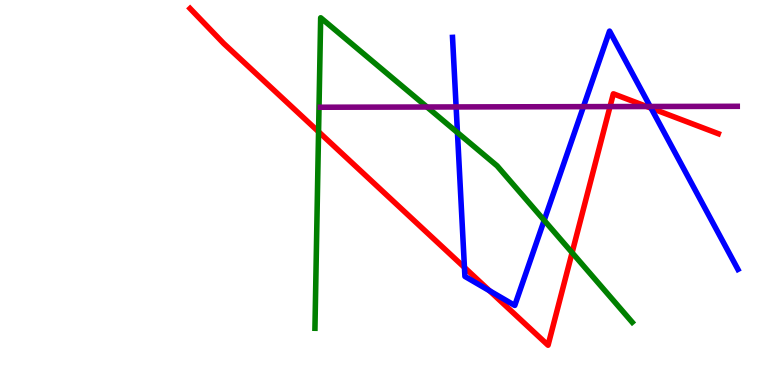[{'lines': ['blue', 'red'], 'intersections': [{'x': 5.99, 'y': 3.05}, {'x': 6.32, 'y': 2.45}, {'x': 8.4, 'y': 7.19}]}, {'lines': ['green', 'red'], 'intersections': [{'x': 4.11, 'y': 6.58}, {'x': 7.38, 'y': 3.44}]}, {'lines': ['purple', 'red'], 'intersections': [{'x': 7.87, 'y': 7.23}, {'x': 8.35, 'y': 7.23}]}, {'lines': ['blue', 'green'], 'intersections': [{'x': 5.9, 'y': 6.56}, {'x': 7.02, 'y': 4.28}]}, {'lines': ['blue', 'purple'], 'intersections': [{'x': 5.89, 'y': 7.22}, {'x': 7.53, 'y': 7.23}, {'x': 8.39, 'y': 7.23}]}, {'lines': ['green', 'purple'], 'intersections': [{'x': 5.51, 'y': 7.22}]}]